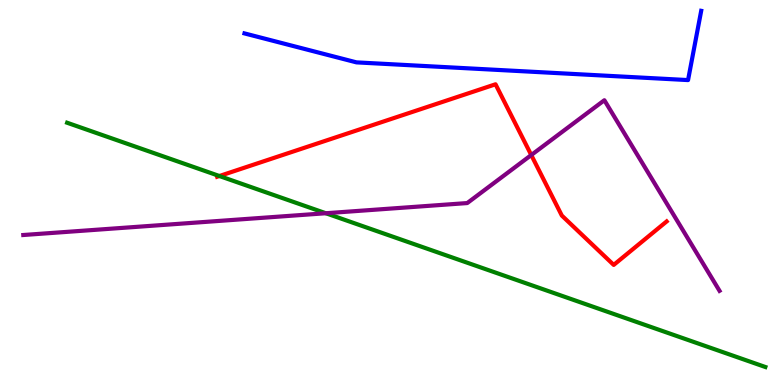[{'lines': ['blue', 'red'], 'intersections': []}, {'lines': ['green', 'red'], 'intersections': [{'x': 2.83, 'y': 5.43}]}, {'lines': ['purple', 'red'], 'intersections': [{'x': 6.86, 'y': 5.97}]}, {'lines': ['blue', 'green'], 'intersections': []}, {'lines': ['blue', 'purple'], 'intersections': []}, {'lines': ['green', 'purple'], 'intersections': [{'x': 4.2, 'y': 4.46}]}]